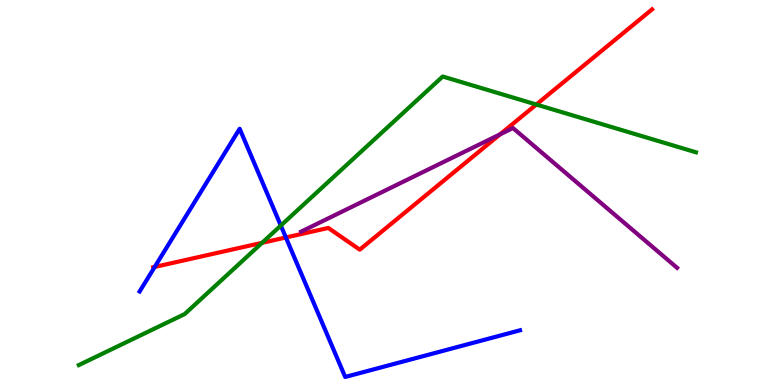[{'lines': ['blue', 'red'], 'intersections': [{'x': 2.0, 'y': 3.07}, {'x': 3.69, 'y': 3.83}]}, {'lines': ['green', 'red'], 'intersections': [{'x': 3.38, 'y': 3.69}, {'x': 6.92, 'y': 7.29}]}, {'lines': ['purple', 'red'], 'intersections': [{'x': 6.45, 'y': 6.51}]}, {'lines': ['blue', 'green'], 'intersections': [{'x': 3.62, 'y': 4.14}]}, {'lines': ['blue', 'purple'], 'intersections': []}, {'lines': ['green', 'purple'], 'intersections': []}]